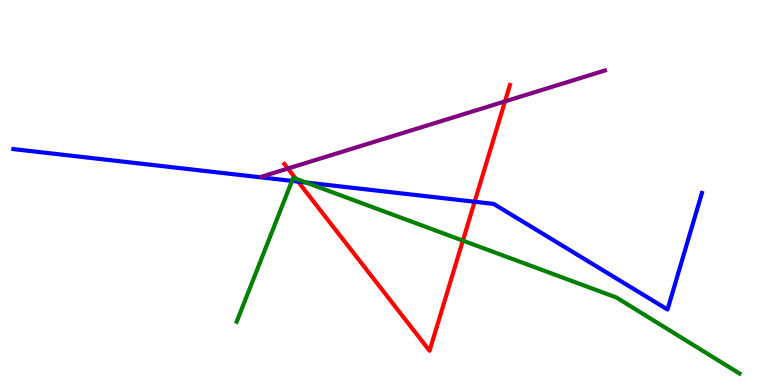[{'lines': ['blue', 'red'], 'intersections': [{'x': 3.85, 'y': 5.28}, {'x': 6.12, 'y': 4.76}]}, {'lines': ['green', 'red'], 'intersections': [{'x': 3.82, 'y': 5.36}, {'x': 5.97, 'y': 3.75}]}, {'lines': ['purple', 'red'], 'intersections': [{'x': 3.72, 'y': 5.62}, {'x': 6.52, 'y': 7.37}]}, {'lines': ['blue', 'green'], 'intersections': [{'x': 3.77, 'y': 5.3}, {'x': 3.95, 'y': 5.26}]}, {'lines': ['blue', 'purple'], 'intersections': []}, {'lines': ['green', 'purple'], 'intersections': []}]